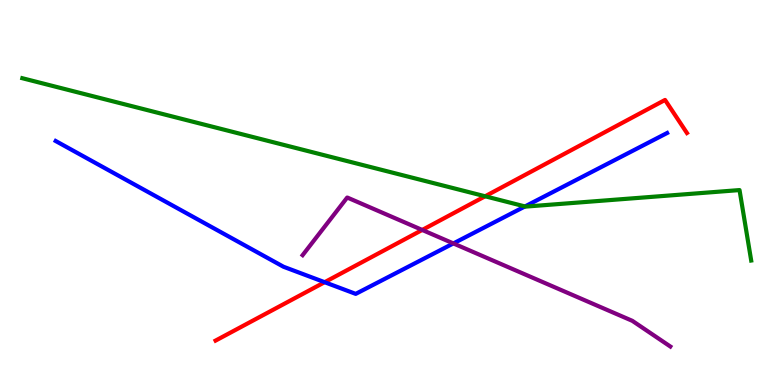[{'lines': ['blue', 'red'], 'intersections': [{'x': 4.19, 'y': 2.67}]}, {'lines': ['green', 'red'], 'intersections': [{'x': 6.26, 'y': 4.9}]}, {'lines': ['purple', 'red'], 'intersections': [{'x': 5.45, 'y': 4.03}]}, {'lines': ['blue', 'green'], 'intersections': [{'x': 6.77, 'y': 4.64}]}, {'lines': ['blue', 'purple'], 'intersections': [{'x': 5.85, 'y': 3.68}]}, {'lines': ['green', 'purple'], 'intersections': []}]